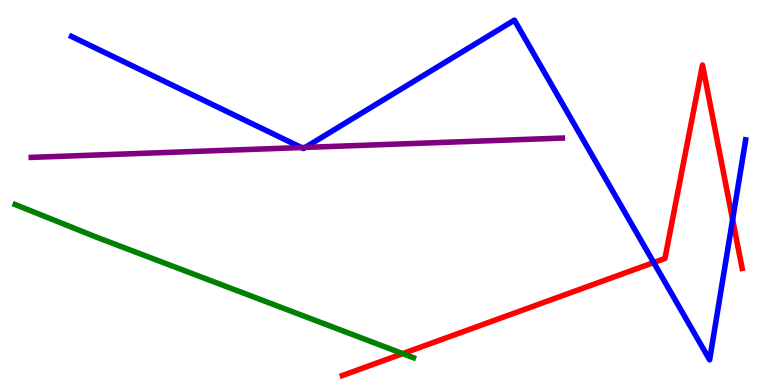[{'lines': ['blue', 'red'], 'intersections': [{'x': 8.44, 'y': 3.18}, {'x': 9.45, 'y': 4.3}]}, {'lines': ['green', 'red'], 'intersections': [{'x': 5.2, 'y': 0.815}]}, {'lines': ['purple', 'red'], 'intersections': []}, {'lines': ['blue', 'green'], 'intersections': []}, {'lines': ['blue', 'purple'], 'intersections': [{'x': 3.89, 'y': 6.17}, {'x': 3.94, 'y': 6.17}]}, {'lines': ['green', 'purple'], 'intersections': []}]